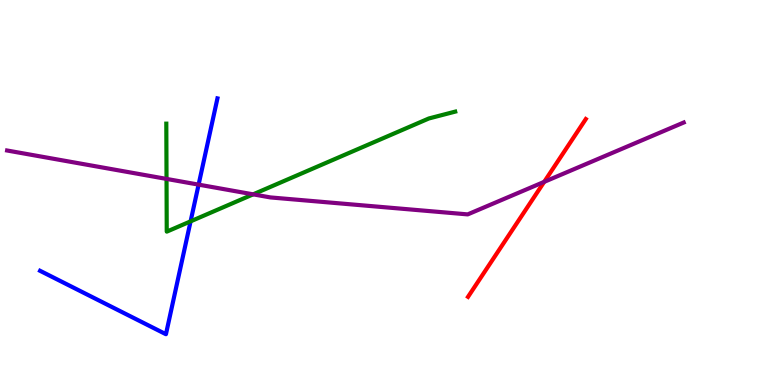[{'lines': ['blue', 'red'], 'intersections': []}, {'lines': ['green', 'red'], 'intersections': []}, {'lines': ['purple', 'red'], 'intersections': [{'x': 7.02, 'y': 5.28}]}, {'lines': ['blue', 'green'], 'intersections': [{'x': 2.46, 'y': 4.25}]}, {'lines': ['blue', 'purple'], 'intersections': [{'x': 2.56, 'y': 5.2}]}, {'lines': ['green', 'purple'], 'intersections': [{'x': 2.15, 'y': 5.35}, {'x': 3.27, 'y': 4.95}]}]